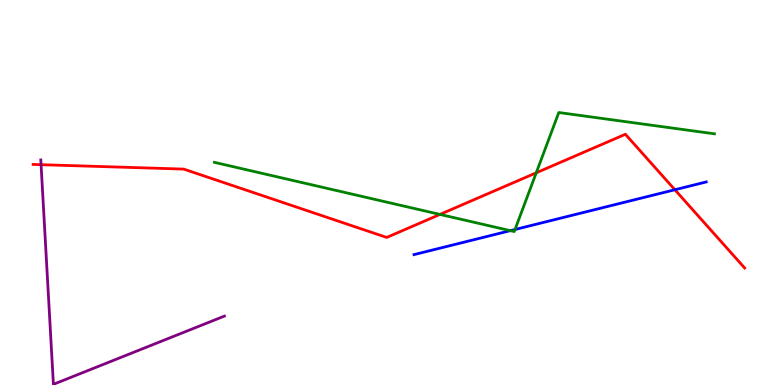[{'lines': ['blue', 'red'], 'intersections': [{'x': 8.71, 'y': 5.07}]}, {'lines': ['green', 'red'], 'intersections': [{'x': 5.68, 'y': 4.43}, {'x': 6.92, 'y': 5.51}]}, {'lines': ['purple', 'red'], 'intersections': [{'x': 0.53, 'y': 5.72}]}, {'lines': ['blue', 'green'], 'intersections': [{'x': 6.58, 'y': 4.01}, {'x': 6.65, 'y': 4.04}]}, {'lines': ['blue', 'purple'], 'intersections': []}, {'lines': ['green', 'purple'], 'intersections': []}]